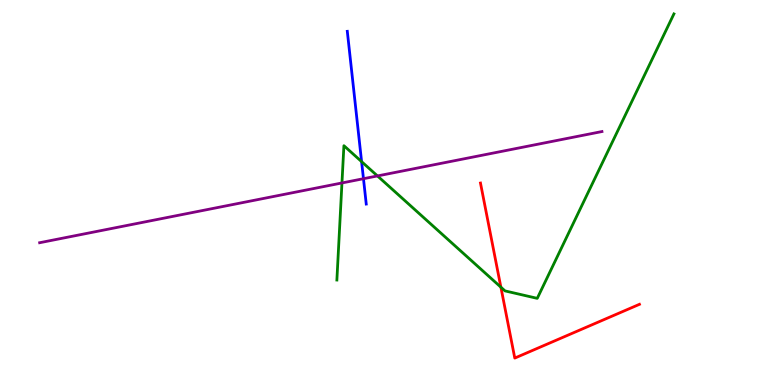[{'lines': ['blue', 'red'], 'intersections': []}, {'lines': ['green', 'red'], 'intersections': [{'x': 6.46, 'y': 2.54}]}, {'lines': ['purple', 'red'], 'intersections': []}, {'lines': ['blue', 'green'], 'intersections': [{'x': 4.67, 'y': 5.8}]}, {'lines': ['blue', 'purple'], 'intersections': [{'x': 4.69, 'y': 5.36}]}, {'lines': ['green', 'purple'], 'intersections': [{'x': 4.41, 'y': 5.25}, {'x': 4.87, 'y': 5.43}]}]